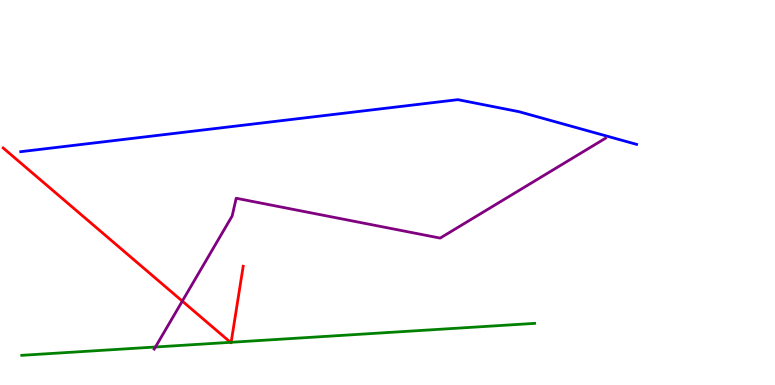[{'lines': ['blue', 'red'], 'intersections': []}, {'lines': ['green', 'red'], 'intersections': [{'x': 2.97, 'y': 1.11}, {'x': 2.98, 'y': 1.11}]}, {'lines': ['purple', 'red'], 'intersections': [{'x': 2.35, 'y': 2.18}]}, {'lines': ['blue', 'green'], 'intersections': []}, {'lines': ['blue', 'purple'], 'intersections': []}, {'lines': ['green', 'purple'], 'intersections': [{'x': 2.01, 'y': 0.987}]}]